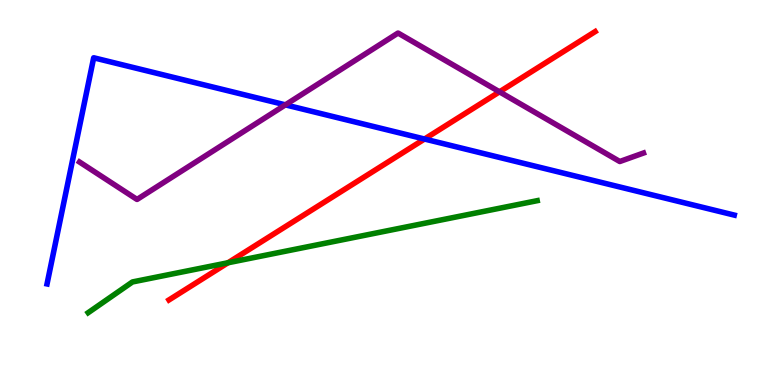[{'lines': ['blue', 'red'], 'intersections': [{'x': 5.48, 'y': 6.39}]}, {'lines': ['green', 'red'], 'intersections': [{'x': 2.94, 'y': 3.18}]}, {'lines': ['purple', 'red'], 'intersections': [{'x': 6.45, 'y': 7.61}]}, {'lines': ['blue', 'green'], 'intersections': []}, {'lines': ['blue', 'purple'], 'intersections': [{'x': 3.68, 'y': 7.28}]}, {'lines': ['green', 'purple'], 'intersections': []}]